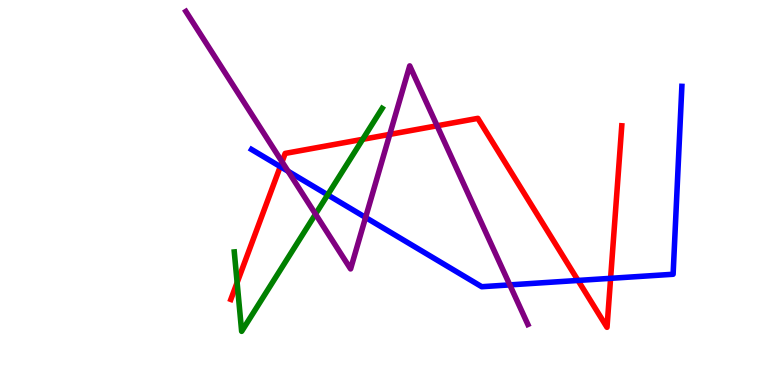[{'lines': ['blue', 'red'], 'intersections': [{'x': 3.62, 'y': 5.67}, {'x': 7.46, 'y': 2.72}, {'x': 7.88, 'y': 2.77}]}, {'lines': ['green', 'red'], 'intersections': [{'x': 3.06, 'y': 2.66}, {'x': 4.68, 'y': 6.38}]}, {'lines': ['purple', 'red'], 'intersections': [{'x': 3.64, 'y': 5.8}, {'x': 5.03, 'y': 6.51}, {'x': 5.64, 'y': 6.73}]}, {'lines': ['blue', 'green'], 'intersections': [{'x': 4.23, 'y': 4.94}]}, {'lines': ['blue', 'purple'], 'intersections': [{'x': 3.72, 'y': 5.55}, {'x': 4.72, 'y': 4.35}, {'x': 6.58, 'y': 2.6}]}, {'lines': ['green', 'purple'], 'intersections': [{'x': 4.07, 'y': 4.44}]}]